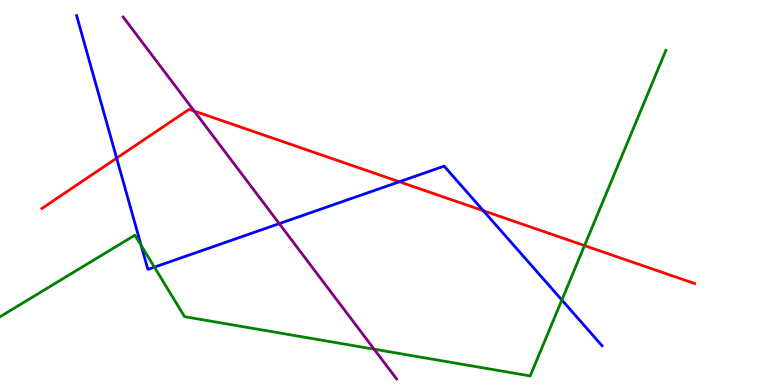[{'lines': ['blue', 'red'], 'intersections': [{'x': 1.51, 'y': 5.89}, {'x': 5.15, 'y': 5.28}, {'x': 6.24, 'y': 4.53}]}, {'lines': ['green', 'red'], 'intersections': [{'x': 7.54, 'y': 3.62}]}, {'lines': ['purple', 'red'], 'intersections': [{'x': 2.51, 'y': 7.11}]}, {'lines': ['blue', 'green'], 'intersections': [{'x': 1.82, 'y': 3.63}, {'x': 1.99, 'y': 3.06}, {'x': 7.25, 'y': 2.21}]}, {'lines': ['blue', 'purple'], 'intersections': [{'x': 3.6, 'y': 4.19}]}, {'lines': ['green', 'purple'], 'intersections': [{'x': 4.83, 'y': 0.931}]}]